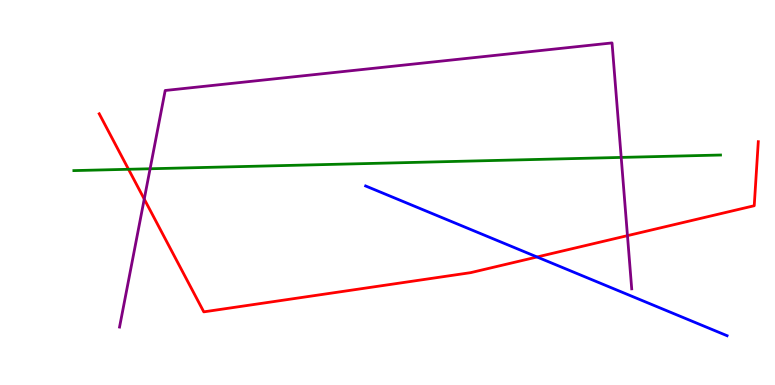[{'lines': ['blue', 'red'], 'intersections': [{'x': 6.93, 'y': 3.33}]}, {'lines': ['green', 'red'], 'intersections': [{'x': 1.66, 'y': 5.6}]}, {'lines': ['purple', 'red'], 'intersections': [{'x': 1.86, 'y': 4.83}, {'x': 8.1, 'y': 3.88}]}, {'lines': ['blue', 'green'], 'intersections': []}, {'lines': ['blue', 'purple'], 'intersections': []}, {'lines': ['green', 'purple'], 'intersections': [{'x': 1.94, 'y': 5.62}, {'x': 8.02, 'y': 5.91}]}]